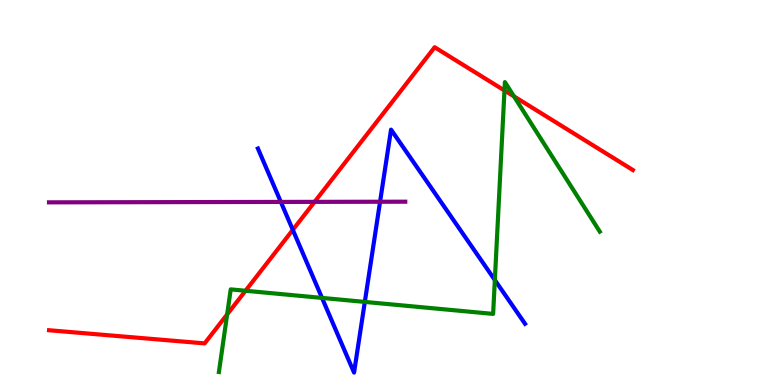[{'lines': ['blue', 'red'], 'intersections': [{'x': 3.78, 'y': 4.03}]}, {'lines': ['green', 'red'], 'intersections': [{'x': 2.93, 'y': 1.83}, {'x': 3.17, 'y': 2.45}, {'x': 6.51, 'y': 7.65}, {'x': 6.63, 'y': 7.5}]}, {'lines': ['purple', 'red'], 'intersections': [{'x': 4.06, 'y': 4.76}]}, {'lines': ['blue', 'green'], 'intersections': [{'x': 4.15, 'y': 2.26}, {'x': 4.71, 'y': 2.16}, {'x': 6.39, 'y': 2.73}]}, {'lines': ['blue', 'purple'], 'intersections': [{'x': 3.62, 'y': 4.76}, {'x': 4.9, 'y': 4.76}]}, {'lines': ['green', 'purple'], 'intersections': []}]